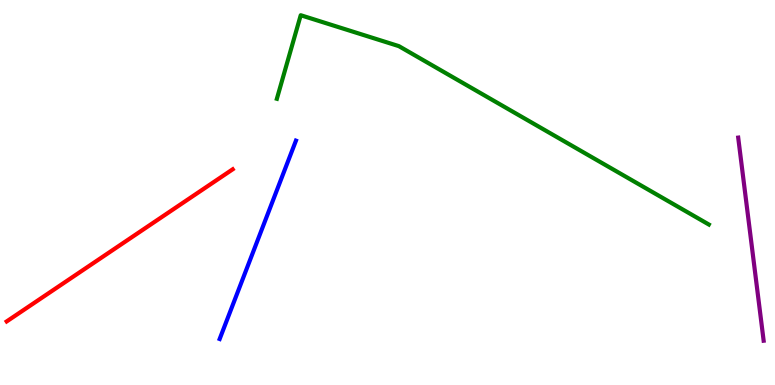[{'lines': ['blue', 'red'], 'intersections': []}, {'lines': ['green', 'red'], 'intersections': []}, {'lines': ['purple', 'red'], 'intersections': []}, {'lines': ['blue', 'green'], 'intersections': []}, {'lines': ['blue', 'purple'], 'intersections': []}, {'lines': ['green', 'purple'], 'intersections': []}]